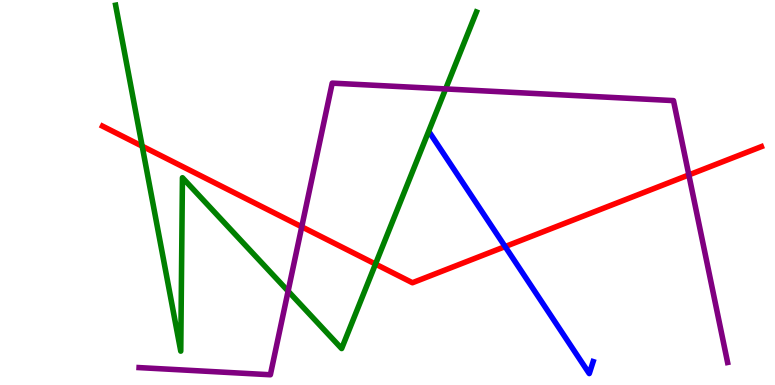[{'lines': ['blue', 'red'], 'intersections': [{'x': 6.52, 'y': 3.6}]}, {'lines': ['green', 'red'], 'intersections': [{'x': 1.83, 'y': 6.2}, {'x': 4.84, 'y': 3.14}]}, {'lines': ['purple', 'red'], 'intersections': [{'x': 3.89, 'y': 4.11}, {'x': 8.89, 'y': 5.46}]}, {'lines': ['blue', 'green'], 'intersections': []}, {'lines': ['blue', 'purple'], 'intersections': []}, {'lines': ['green', 'purple'], 'intersections': [{'x': 3.72, 'y': 2.44}, {'x': 5.75, 'y': 7.69}]}]